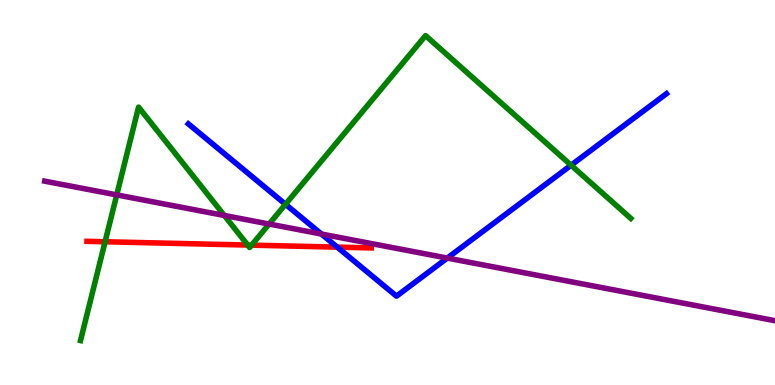[{'lines': ['blue', 'red'], 'intersections': [{'x': 4.35, 'y': 3.58}]}, {'lines': ['green', 'red'], 'intersections': [{'x': 1.36, 'y': 3.72}, {'x': 3.2, 'y': 3.63}, {'x': 3.25, 'y': 3.63}]}, {'lines': ['purple', 'red'], 'intersections': []}, {'lines': ['blue', 'green'], 'intersections': [{'x': 3.68, 'y': 4.69}, {'x': 7.37, 'y': 5.71}]}, {'lines': ['blue', 'purple'], 'intersections': [{'x': 4.15, 'y': 3.92}, {'x': 5.77, 'y': 3.3}]}, {'lines': ['green', 'purple'], 'intersections': [{'x': 1.51, 'y': 4.94}, {'x': 2.89, 'y': 4.4}, {'x': 3.47, 'y': 4.18}]}]